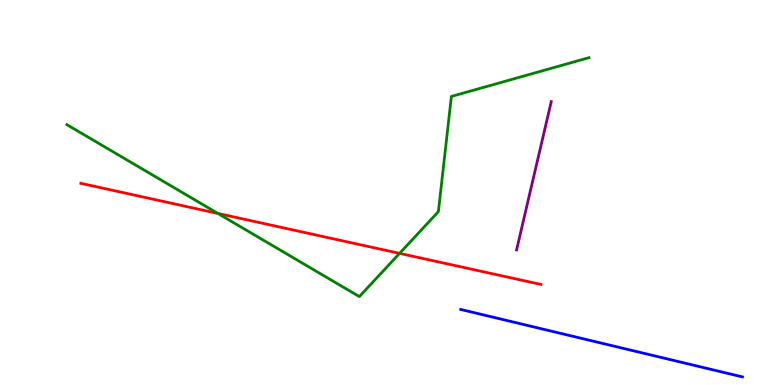[{'lines': ['blue', 'red'], 'intersections': []}, {'lines': ['green', 'red'], 'intersections': [{'x': 2.81, 'y': 4.46}, {'x': 5.16, 'y': 3.42}]}, {'lines': ['purple', 'red'], 'intersections': []}, {'lines': ['blue', 'green'], 'intersections': []}, {'lines': ['blue', 'purple'], 'intersections': []}, {'lines': ['green', 'purple'], 'intersections': []}]